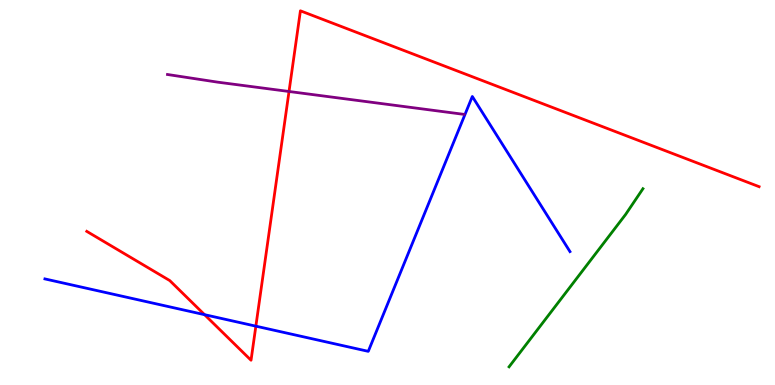[{'lines': ['blue', 'red'], 'intersections': [{'x': 2.64, 'y': 1.83}, {'x': 3.3, 'y': 1.53}]}, {'lines': ['green', 'red'], 'intersections': []}, {'lines': ['purple', 'red'], 'intersections': [{'x': 3.73, 'y': 7.62}]}, {'lines': ['blue', 'green'], 'intersections': []}, {'lines': ['blue', 'purple'], 'intersections': []}, {'lines': ['green', 'purple'], 'intersections': []}]